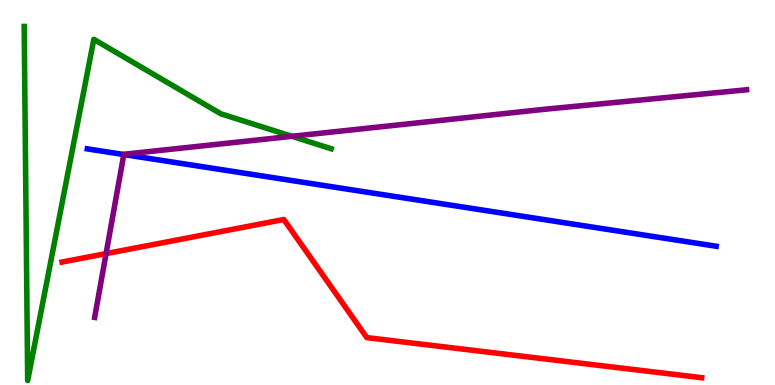[{'lines': ['blue', 'red'], 'intersections': []}, {'lines': ['green', 'red'], 'intersections': []}, {'lines': ['purple', 'red'], 'intersections': [{'x': 1.37, 'y': 3.41}]}, {'lines': ['blue', 'green'], 'intersections': []}, {'lines': ['blue', 'purple'], 'intersections': [{'x': 1.6, 'y': 5.99}]}, {'lines': ['green', 'purple'], 'intersections': [{'x': 3.77, 'y': 6.46}]}]